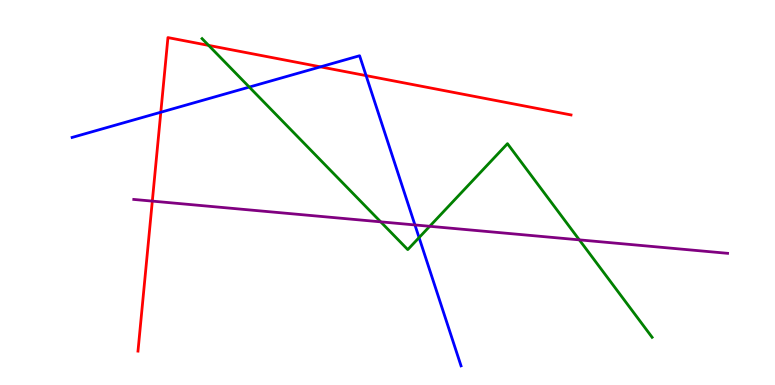[{'lines': ['blue', 'red'], 'intersections': [{'x': 2.07, 'y': 7.08}, {'x': 4.14, 'y': 8.26}, {'x': 4.72, 'y': 8.04}]}, {'lines': ['green', 'red'], 'intersections': [{'x': 2.69, 'y': 8.82}]}, {'lines': ['purple', 'red'], 'intersections': [{'x': 1.97, 'y': 4.78}]}, {'lines': ['blue', 'green'], 'intersections': [{'x': 3.22, 'y': 7.74}, {'x': 5.41, 'y': 3.83}]}, {'lines': ['blue', 'purple'], 'intersections': [{'x': 5.35, 'y': 4.16}]}, {'lines': ['green', 'purple'], 'intersections': [{'x': 4.91, 'y': 4.24}, {'x': 5.54, 'y': 4.12}, {'x': 7.48, 'y': 3.77}]}]